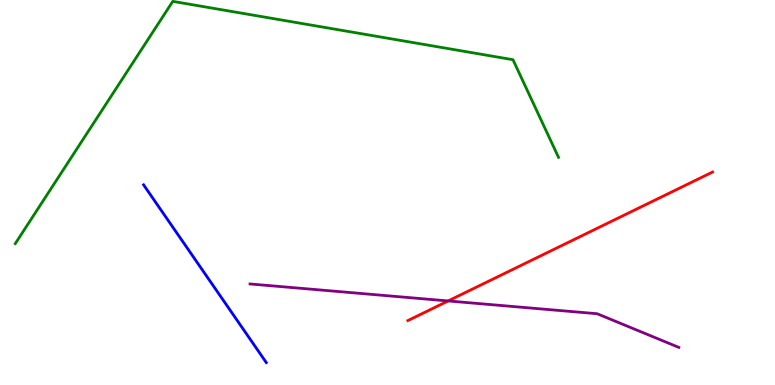[{'lines': ['blue', 'red'], 'intersections': []}, {'lines': ['green', 'red'], 'intersections': []}, {'lines': ['purple', 'red'], 'intersections': [{'x': 5.78, 'y': 2.18}]}, {'lines': ['blue', 'green'], 'intersections': []}, {'lines': ['blue', 'purple'], 'intersections': []}, {'lines': ['green', 'purple'], 'intersections': []}]